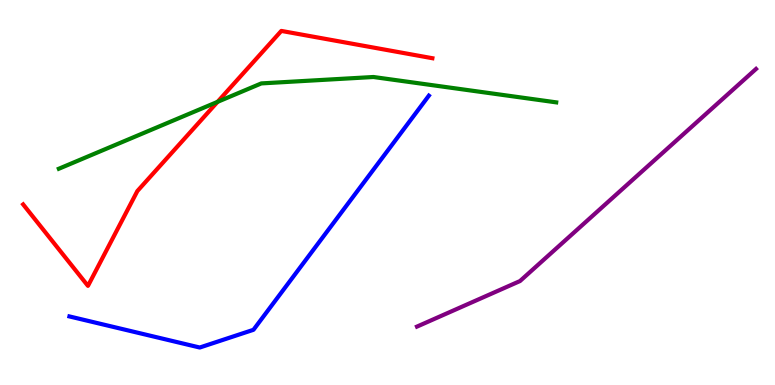[{'lines': ['blue', 'red'], 'intersections': []}, {'lines': ['green', 'red'], 'intersections': [{'x': 2.81, 'y': 7.35}]}, {'lines': ['purple', 'red'], 'intersections': []}, {'lines': ['blue', 'green'], 'intersections': []}, {'lines': ['blue', 'purple'], 'intersections': []}, {'lines': ['green', 'purple'], 'intersections': []}]